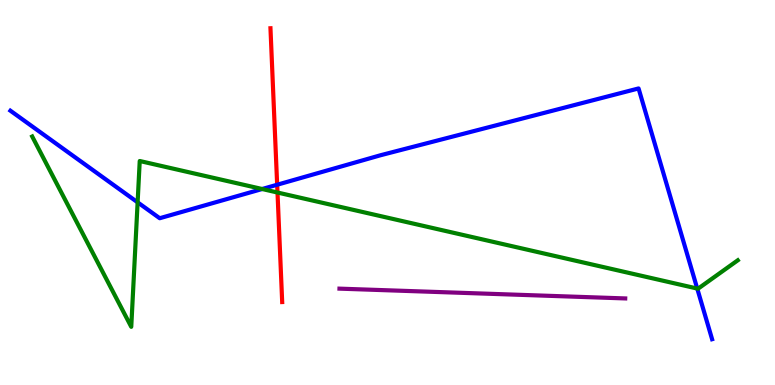[{'lines': ['blue', 'red'], 'intersections': [{'x': 3.58, 'y': 5.2}]}, {'lines': ['green', 'red'], 'intersections': [{'x': 3.58, 'y': 5.0}]}, {'lines': ['purple', 'red'], 'intersections': []}, {'lines': ['blue', 'green'], 'intersections': [{'x': 1.78, 'y': 4.74}, {'x': 3.38, 'y': 5.09}, {'x': 9.0, 'y': 2.51}]}, {'lines': ['blue', 'purple'], 'intersections': []}, {'lines': ['green', 'purple'], 'intersections': []}]